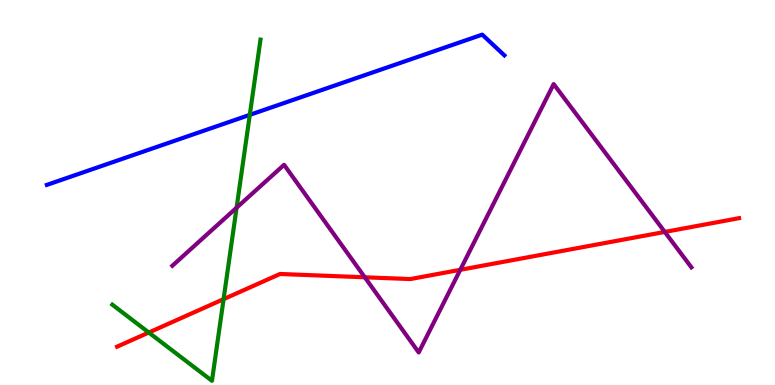[{'lines': ['blue', 'red'], 'intersections': []}, {'lines': ['green', 'red'], 'intersections': [{'x': 1.92, 'y': 1.36}, {'x': 2.89, 'y': 2.23}]}, {'lines': ['purple', 'red'], 'intersections': [{'x': 4.71, 'y': 2.8}, {'x': 5.94, 'y': 2.99}, {'x': 8.58, 'y': 3.98}]}, {'lines': ['blue', 'green'], 'intersections': [{'x': 3.22, 'y': 7.02}]}, {'lines': ['blue', 'purple'], 'intersections': []}, {'lines': ['green', 'purple'], 'intersections': [{'x': 3.05, 'y': 4.6}]}]